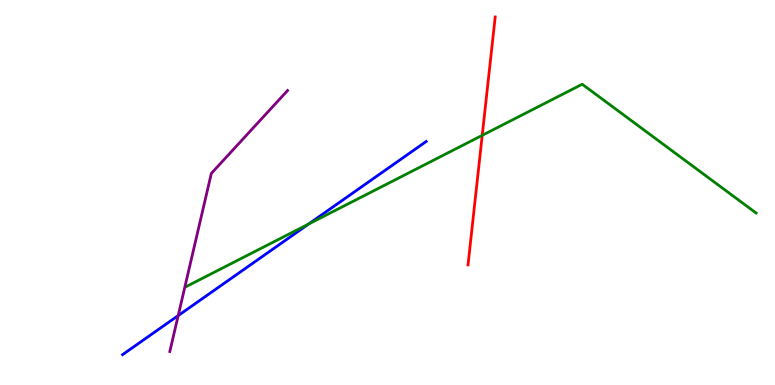[{'lines': ['blue', 'red'], 'intersections': []}, {'lines': ['green', 'red'], 'intersections': [{'x': 6.22, 'y': 6.48}]}, {'lines': ['purple', 'red'], 'intersections': []}, {'lines': ['blue', 'green'], 'intersections': [{'x': 3.98, 'y': 4.18}]}, {'lines': ['blue', 'purple'], 'intersections': [{'x': 2.3, 'y': 1.8}]}, {'lines': ['green', 'purple'], 'intersections': []}]